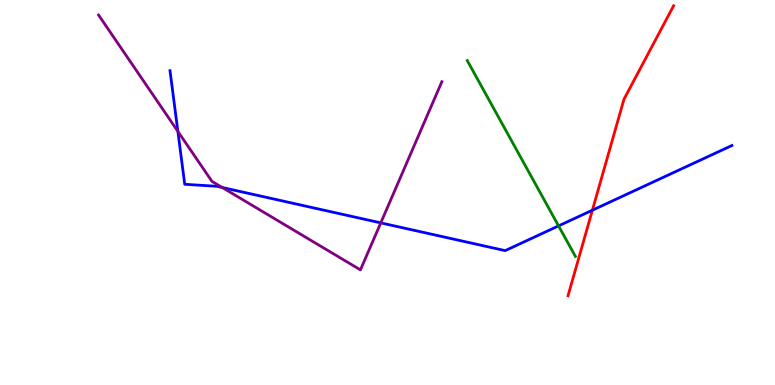[{'lines': ['blue', 'red'], 'intersections': [{'x': 7.64, 'y': 4.54}]}, {'lines': ['green', 'red'], 'intersections': []}, {'lines': ['purple', 'red'], 'intersections': []}, {'lines': ['blue', 'green'], 'intersections': [{'x': 7.21, 'y': 4.13}]}, {'lines': ['blue', 'purple'], 'intersections': [{'x': 2.3, 'y': 6.59}, {'x': 2.87, 'y': 5.13}, {'x': 4.91, 'y': 4.21}]}, {'lines': ['green', 'purple'], 'intersections': []}]